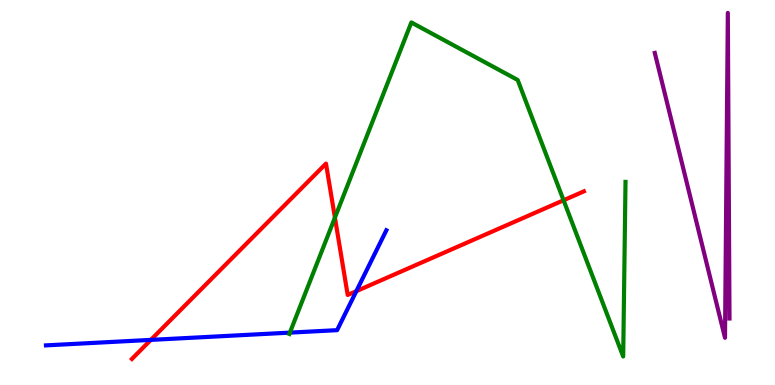[{'lines': ['blue', 'red'], 'intersections': [{'x': 1.95, 'y': 1.17}, {'x': 4.6, 'y': 2.44}]}, {'lines': ['green', 'red'], 'intersections': [{'x': 4.32, 'y': 4.35}, {'x': 7.27, 'y': 4.8}]}, {'lines': ['purple', 'red'], 'intersections': []}, {'lines': ['blue', 'green'], 'intersections': [{'x': 3.74, 'y': 1.36}]}, {'lines': ['blue', 'purple'], 'intersections': []}, {'lines': ['green', 'purple'], 'intersections': []}]